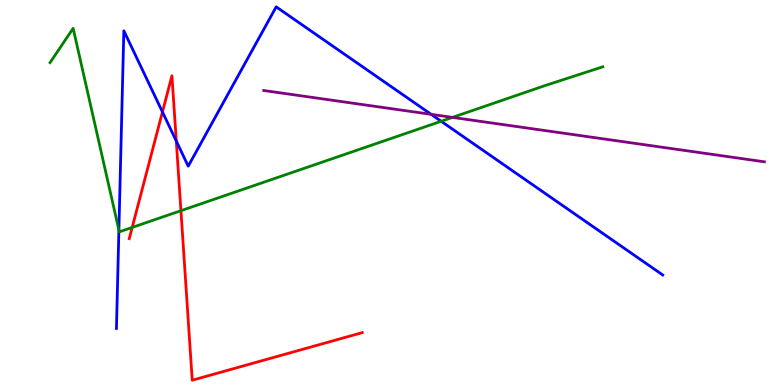[{'lines': ['blue', 'red'], 'intersections': [{'x': 2.1, 'y': 7.09}, {'x': 2.27, 'y': 6.34}]}, {'lines': ['green', 'red'], 'intersections': [{'x': 1.71, 'y': 4.09}, {'x': 2.33, 'y': 4.53}]}, {'lines': ['purple', 'red'], 'intersections': []}, {'lines': ['blue', 'green'], 'intersections': [{'x': 1.53, 'y': 4.03}, {'x': 5.69, 'y': 6.85}]}, {'lines': ['blue', 'purple'], 'intersections': [{'x': 5.56, 'y': 7.03}]}, {'lines': ['green', 'purple'], 'intersections': [{'x': 5.84, 'y': 6.95}]}]